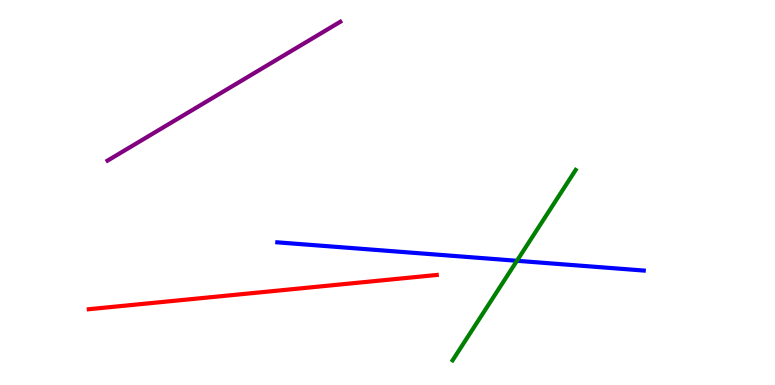[{'lines': ['blue', 'red'], 'intersections': []}, {'lines': ['green', 'red'], 'intersections': []}, {'lines': ['purple', 'red'], 'intersections': []}, {'lines': ['blue', 'green'], 'intersections': [{'x': 6.67, 'y': 3.23}]}, {'lines': ['blue', 'purple'], 'intersections': []}, {'lines': ['green', 'purple'], 'intersections': []}]